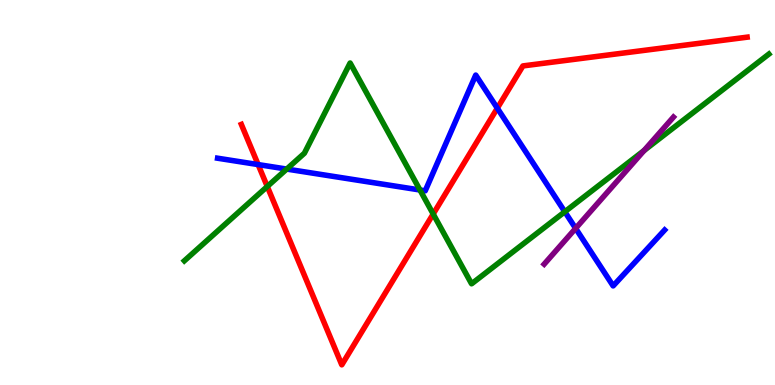[{'lines': ['blue', 'red'], 'intersections': [{'x': 3.33, 'y': 5.73}, {'x': 6.42, 'y': 7.19}]}, {'lines': ['green', 'red'], 'intersections': [{'x': 3.45, 'y': 5.16}, {'x': 5.59, 'y': 4.44}]}, {'lines': ['purple', 'red'], 'intersections': []}, {'lines': ['blue', 'green'], 'intersections': [{'x': 3.7, 'y': 5.61}, {'x': 5.42, 'y': 5.07}, {'x': 7.29, 'y': 4.5}]}, {'lines': ['blue', 'purple'], 'intersections': [{'x': 7.43, 'y': 4.07}]}, {'lines': ['green', 'purple'], 'intersections': [{'x': 8.31, 'y': 6.09}]}]